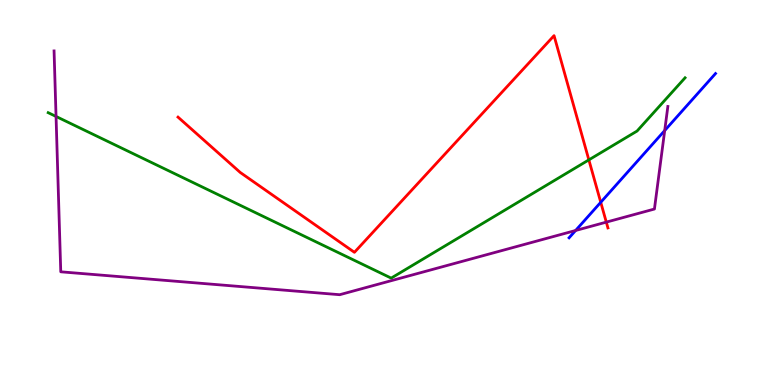[{'lines': ['blue', 'red'], 'intersections': [{'x': 7.75, 'y': 4.75}]}, {'lines': ['green', 'red'], 'intersections': [{'x': 7.6, 'y': 5.85}]}, {'lines': ['purple', 'red'], 'intersections': [{'x': 7.82, 'y': 4.23}]}, {'lines': ['blue', 'green'], 'intersections': []}, {'lines': ['blue', 'purple'], 'intersections': [{'x': 7.43, 'y': 4.01}, {'x': 8.58, 'y': 6.61}]}, {'lines': ['green', 'purple'], 'intersections': [{'x': 0.723, 'y': 6.98}]}]